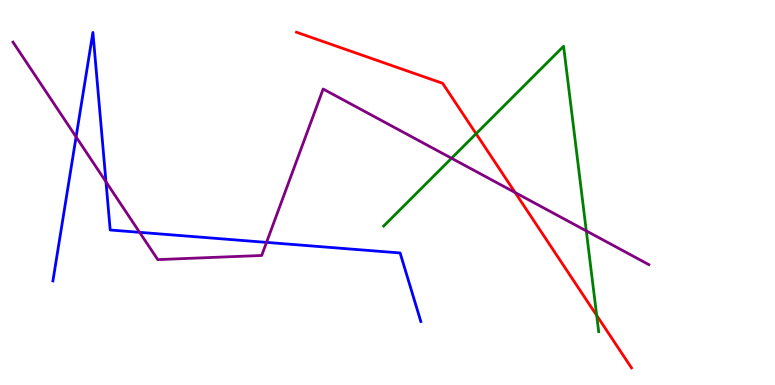[{'lines': ['blue', 'red'], 'intersections': []}, {'lines': ['green', 'red'], 'intersections': [{'x': 6.14, 'y': 6.53}, {'x': 7.7, 'y': 1.81}]}, {'lines': ['purple', 'red'], 'intersections': [{'x': 6.65, 'y': 5.0}]}, {'lines': ['blue', 'green'], 'intersections': []}, {'lines': ['blue', 'purple'], 'intersections': [{'x': 0.982, 'y': 6.44}, {'x': 1.37, 'y': 5.28}, {'x': 1.8, 'y': 3.97}, {'x': 3.44, 'y': 3.7}]}, {'lines': ['green', 'purple'], 'intersections': [{'x': 5.83, 'y': 5.89}, {'x': 7.57, 'y': 4.0}]}]